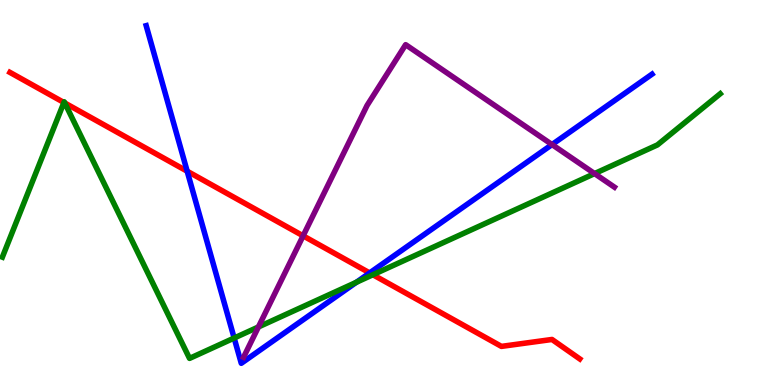[{'lines': ['blue', 'red'], 'intersections': [{'x': 2.42, 'y': 5.55}, {'x': 4.77, 'y': 2.91}]}, {'lines': ['green', 'red'], 'intersections': [{'x': 0.825, 'y': 7.34}, {'x': 0.836, 'y': 7.33}, {'x': 4.81, 'y': 2.86}]}, {'lines': ['purple', 'red'], 'intersections': [{'x': 3.91, 'y': 3.87}]}, {'lines': ['blue', 'green'], 'intersections': [{'x': 3.02, 'y': 1.22}, {'x': 4.6, 'y': 2.67}]}, {'lines': ['blue', 'purple'], 'intersections': [{'x': 7.12, 'y': 6.25}]}, {'lines': ['green', 'purple'], 'intersections': [{'x': 3.33, 'y': 1.51}, {'x': 7.67, 'y': 5.49}]}]